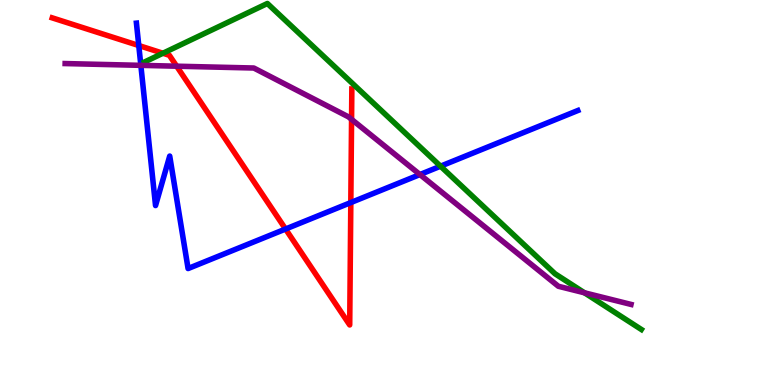[{'lines': ['blue', 'red'], 'intersections': [{'x': 1.79, 'y': 8.82}, {'x': 3.68, 'y': 4.05}, {'x': 4.53, 'y': 4.74}]}, {'lines': ['green', 'red'], 'intersections': [{'x': 2.1, 'y': 8.62}]}, {'lines': ['purple', 'red'], 'intersections': [{'x': 2.28, 'y': 8.28}, {'x': 4.54, 'y': 6.9}]}, {'lines': ['blue', 'green'], 'intersections': [{'x': 5.68, 'y': 5.68}]}, {'lines': ['blue', 'purple'], 'intersections': [{'x': 1.82, 'y': 8.3}, {'x': 5.42, 'y': 5.47}]}, {'lines': ['green', 'purple'], 'intersections': [{'x': 7.54, 'y': 2.39}]}]